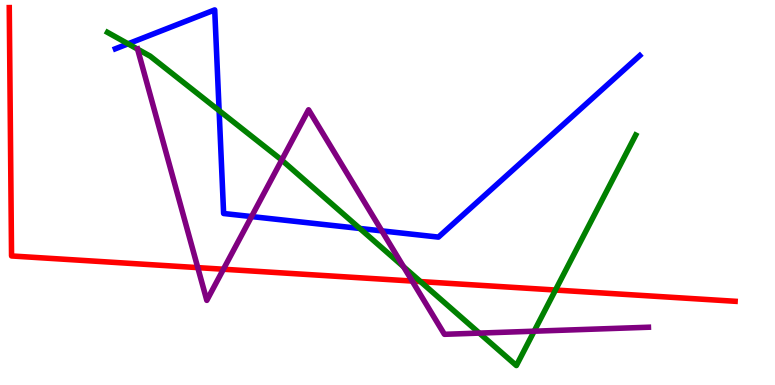[{'lines': ['blue', 'red'], 'intersections': []}, {'lines': ['green', 'red'], 'intersections': [{'x': 5.43, 'y': 2.69}, {'x': 7.17, 'y': 2.47}]}, {'lines': ['purple', 'red'], 'intersections': [{'x': 2.55, 'y': 3.05}, {'x': 2.88, 'y': 3.01}, {'x': 5.32, 'y': 2.7}]}, {'lines': ['blue', 'green'], 'intersections': [{'x': 1.65, 'y': 8.86}, {'x': 2.83, 'y': 7.13}, {'x': 4.64, 'y': 4.07}]}, {'lines': ['blue', 'purple'], 'intersections': [{'x': 3.25, 'y': 4.37}, {'x': 4.93, 'y': 4.0}]}, {'lines': ['green', 'purple'], 'intersections': [{'x': 1.78, 'y': 8.72}, {'x': 3.63, 'y': 5.84}, {'x': 5.21, 'y': 3.07}, {'x': 6.18, 'y': 1.35}, {'x': 6.89, 'y': 1.4}]}]